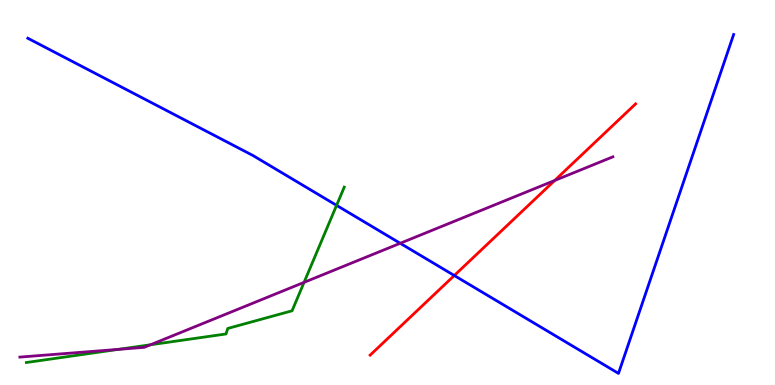[{'lines': ['blue', 'red'], 'intersections': [{'x': 5.86, 'y': 2.84}]}, {'lines': ['green', 'red'], 'intersections': []}, {'lines': ['purple', 'red'], 'intersections': [{'x': 7.16, 'y': 5.31}]}, {'lines': ['blue', 'green'], 'intersections': [{'x': 4.34, 'y': 4.67}]}, {'lines': ['blue', 'purple'], 'intersections': [{'x': 5.16, 'y': 3.68}]}, {'lines': ['green', 'purple'], 'intersections': [{'x': 1.53, 'y': 0.925}, {'x': 1.94, 'y': 1.05}, {'x': 3.92, 'y': 2.67}]}]